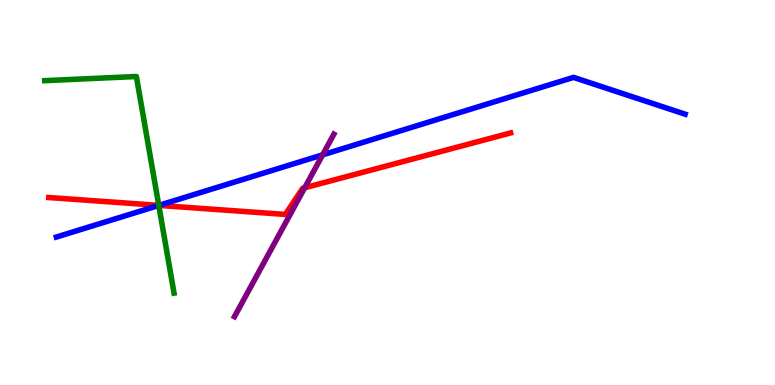[{'lines': ['blue', 'red'], 'intersections': [{'x': 2.05, 'y': 4.67}]}, {'lines': ['green', 'red'], 'intersections': [{'x': 2.05, 'y': 4.67}]}, {'lines': ['purple', 'red'], 'intersections': [{'x': 3.93, 'y': 5.12}]}, {'lines': ['blue', 'green'], 'intersections': [{'x': 2.05, 'y': 4.66}]}, {'lines': ['blue', 'purple'], 'intersections': [{'x': 4.16, 'y': 5.98}]}, {'lines': ['green', 'purple'], 'intersections': []}]